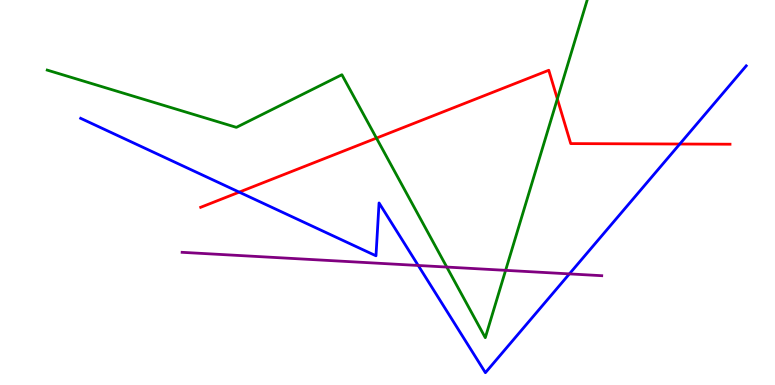[{'lines': ['blue', 'red'], 'intersections': [{'x': 3.09, 'y': 5.01}, {'x': 8.77, 'y': 6.26}]}, {'lines': ['green', 'red'], 'intersections': [{'x': 4.86, 'y': 6.41}, {'x': 7.19, 'y': 7.43}]}, {'lines': ['purple', 'red'], 'intersections': []}, {'lines': ['blue', 'green'], 'intersections': []}, {'lines': ['blue', 'purple'], 'intersections': [{'x': 5.4, 'y': 3.1}, {'x': 7.35, 'y': 2.89}]}, {'lines': ['green', 'purple'], 'intersections': [{'x': 5.76, 'y': 3.06}, {'x': 6.52, 'y': 2.98}]}]